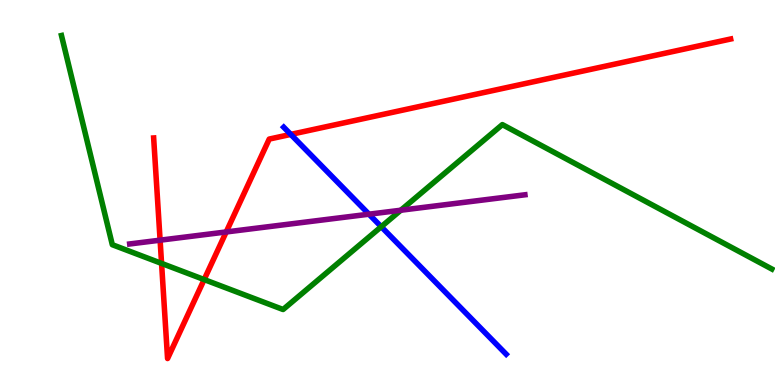[{'lines': ['blue', 'red'], 'intersections': [{'x': 3.75, 'y': 6.51}]}, {'lines': ['green', 'red'], 'intersections': [{'x': 2.08, 'y': 3.16}, {'x': 2.63, 'y': 2.74}]}, {'lines': ['purple', 'red'], 'intersections': [{'x': 2.07, 'y': 3.76}, {'x': 2.92, 'y': 3.98}]}, {'lines': ['blue', 'green'], 'intersections': [{'x': 4.92, 'y': 4.11}]}, {'lines': ['blue', 'purple'], 'intersections': [{'x': 4.76, 'y': 4.44}]}, {'lines': ['green', 'purple'], 'intersections': [{'x': 5.17, 'y': 4.54}]}]